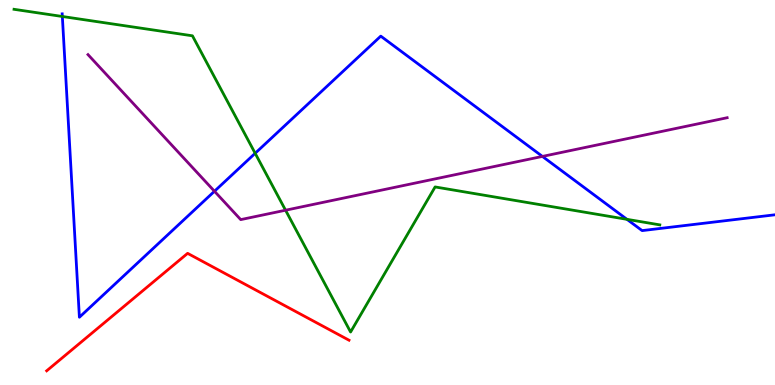[{'lines': ['blue', 'red'], 'intersections': []}, {'lines': ['green', 'red'], 'intersections': []}, {'lines': ['purple', 'red'], 'intersections': []}, {'lines': ['blue', 'green'], 'intersections': [{'x': 0.804, 'y': 9.57}, {'x': 3.29, 'y': 6.02}, {'x': 8.09, 'y': 4.3}]}, {'lines': ['blue', 'purple'], 'intersections': [{'x': 2.77, 'y': 5.03}, {'x': 7.0, 'y': 5.94}]}, {'lines': ['green', 'purple'], 'intersections': [{'x': 3.68, 'y': 4.54}]}]